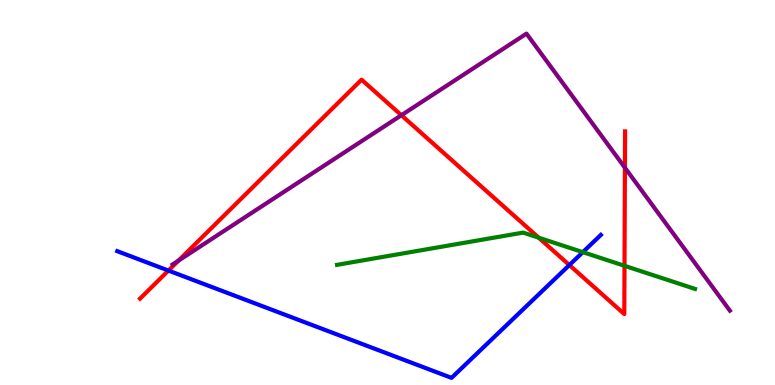[{'lines': ['blue', 'red'], 'intersections': [{'x': 2.17, 'y': 2.97}, {'x': 7.35, 'y': 3.12}]}, {'lines': ['green', 'red'], 'intersections': [{'x': 6.95, 'y': 3.83}, {'x': 8.06, 'y': 3.1}]}, {'lines': ['purple', 'red'], 'intersections': [{'x': 2.3, 'y': 3.23}, {'x': 5.18, 'y': 7.01}, {'x': 8.06, 'y': 5.64}]}, {'lines': ['blue', 'green'], 'intersections': [{'x': 7.52, 'y': 3.45}]}, {'lines': ['blue', 'purple'], 'intersections': []}, {'lines': ['green', 'purple'], 'intersections': []}]